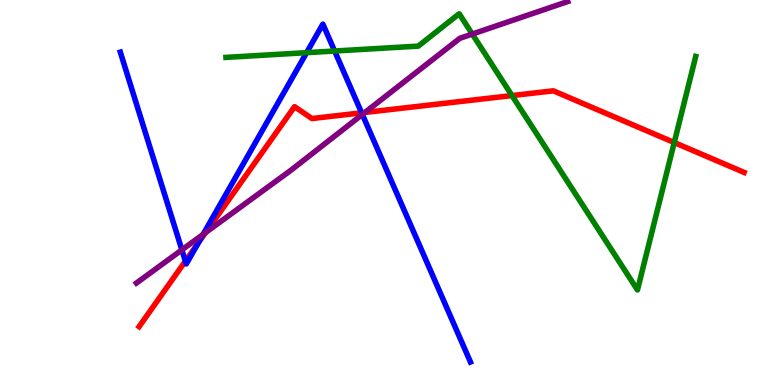[{'lines': ['blue', 'red'], 'intersections': [{'x': 2.39, 'y': 3.22}, {'x': 2.56, 'y': 3.69}, {'x': 4.67, 'y': 7.07}]}, {'lines': ['green', 'red'], 'intersections': [{'x': 6.61, 'y': 7.52}, {'x': 8.7, 'y': 6.3}]}, {'lines': ['purple', 'red'], 'intersections': [{'x': 2.65, 'y': 3.96}, {'x': 4.71, 'y': 7.08}]}, {'lines': ['blue', 'green'], 'intersections': [{'x': 3.96, 'y': 8.63}, {'x': 4.32, 'y': 8.67}]}, {'lines': ['blue', 'purple'], 'intersections': [{'x': 2.35, 'y': 3.51}, {'x': 2.62, 'y': 3.91}, {'x': 4.68, 'y': 7.03}]}, {'lines': ['green', 'purple'], 'intersections': [{'x': 6.09, 'y': 9.12}]}]